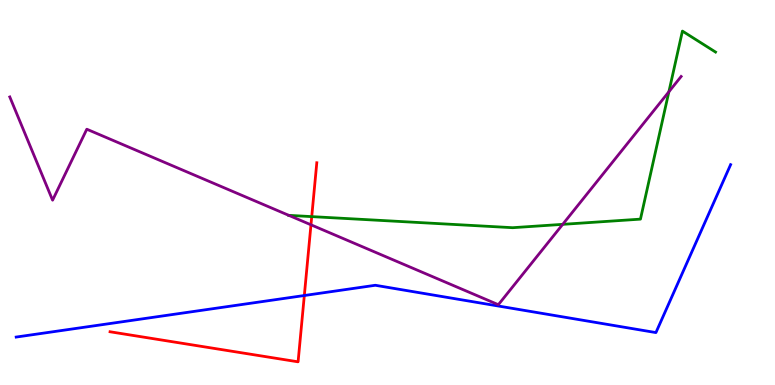[{'lines': ['blue', 'red'], 'intersections': [{'x': 3.93, 'y': 2.32}]}, {'lines': ['green', 'red'], 'intersections': [{'x': 4.02, 'y': 4.37}]}, {'lines': ['purple', 'red'], 'intersections': [{'x': 4.01, 'y': 4.16}]}, {'lines': ['blue', 'green'], 'intersections': []}, {'lines': ['blue', 'purple'], 'intersections': []}, {'lines': ['green', 'purple'], 'intersections': [{'x': 3.73, 'y': 4.41}, {'x': 7.26, 'y': 4.17}, {'x': 8.63, 'y': 7.62}]}]